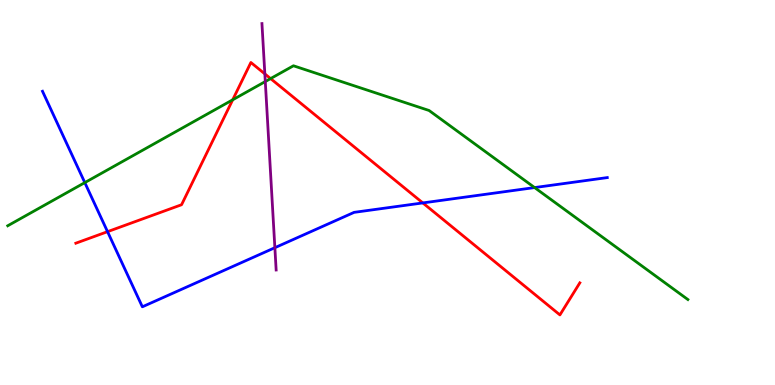[{'lines': ['blue', 'red'], 'intersections': [{'x': 1.39, 'y': 3.98}, {'x': 5.46, 'y': 4.73}]}, {'lines': ['green', 'red'], 'intersections': [{'x': 3.0, 'y': 7.41}, {'x': 3.49, 'y': 7.96}]}, {'lines': ['purple', 'red'], 'intersections': [{'x': 3.42, 'y': 8.08}]}, {'lines': ['blue', 'green'], 'intersections': [{'x': 1.09, 'y': 5.26}, {'x': 6.9, 'y': 5.13}]}, {'lines': ['blue', 'purple'], 'intersections': [{'x': 3.55, 'y': 3.57}]}, {'lines': ['green', 'purple'], 'intersections': [{'x': 3.42, 'y': 7.88}]}]